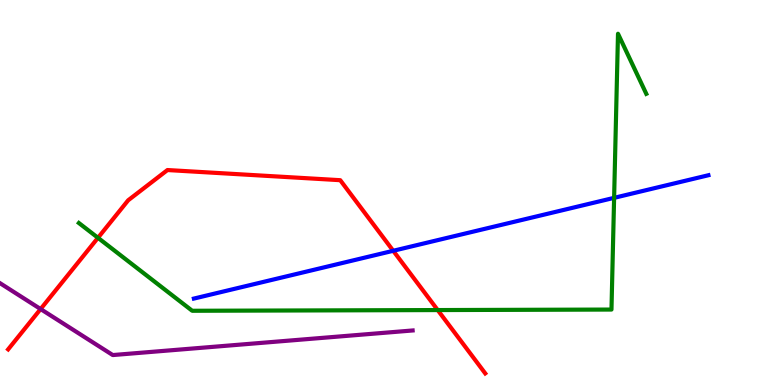[{'lines': ['blue', 'red'], 'intersections': [{'x': 5.07, 'y': 3.49}]}, {'lines': ['green', 'red'], 'intersections': [{'x': 1.26, 'y': 3.82}, {'x': 5.65, 'y': 1.95}]}, {'lines': ['purple', 'red'], 'intersections': [{'x': 0.524, 'y': 1.97}]}, {'lines': ['blue', 'green'], 'intersections': [{'x': 7.92, 'y': 4.86}]}, {'lines': ['blue', 'purple'], 'intersections': []}, {'lines': ['green', 'purple'], 'intersections': []}]